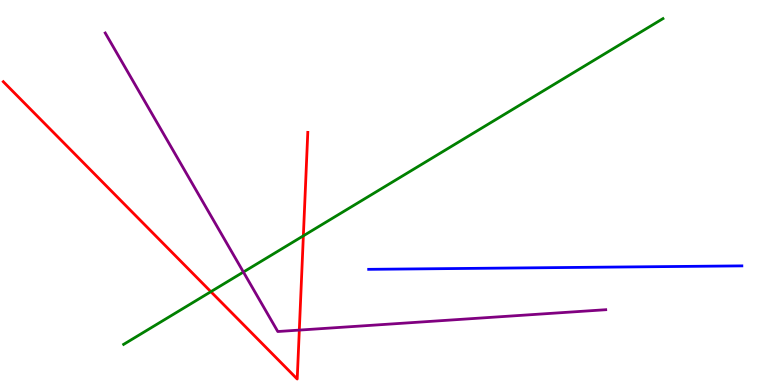[{'lines': ['blue', 'red'], 'intersections': []}, {'lines': ['green', 'red'], 'intersections': [{'x': 2.72, 'y': 2.42}, {'x': 3.91, 'y': 3.87}]}, {'lines': ['purple', 'red'], 'intersections': [{'x': 3.86, 'y': 1.43}]}, {'lines': ['blue', 'green'], 'intersections': []}, {'lines': ['blue', 'purple'], 'intersections': []}, {'lines': ['green', 'purple'], 'intersections': [{'x': 3.14, 'y': 2.93}]}]